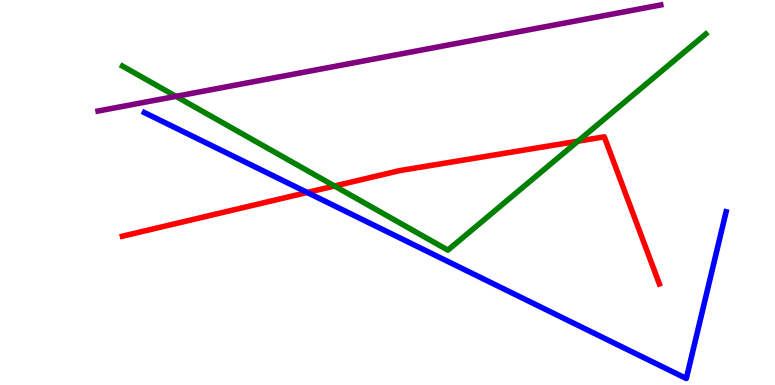[{'lines': ['blue', 'red'], 'intersections': [{'x': 3.96, 'y': 5.0}]}, {'lines': ['green', 'red'], 'intersections': [{'x': 4.32, 'y': 5.17}, {'x': 7.46, 'y': 6.33}]}, {'lines': ['purple', 'red'], 'intersections': []}, {'lines': ['blue', 'green'], 'intersections': []}, {'lines': ['blue', 'purple'], 'intersections': []}, {'lines': ['green', 'purple'], 'intersections': [{'x': 2.27, 'y': 7.5}]}]